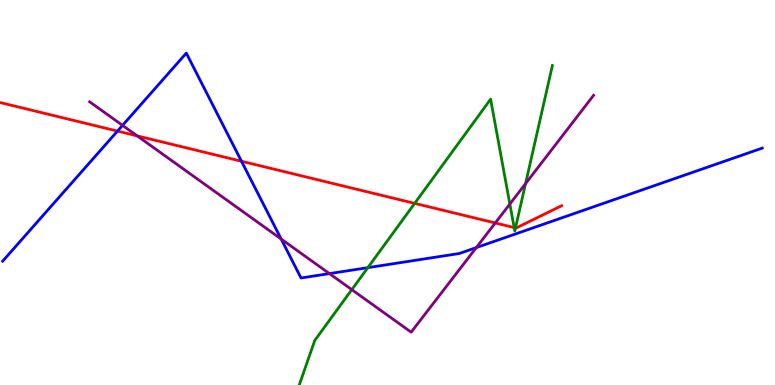[{'lines': ['blue', 'red'], 'intersections': [{'x': 1.52, 'y': 6.6}, {'x': 3.12, 'y': 5.81}]}, {'lines': ['green', 'red'], 'intersections': [{'x': 5.35, 'y': 4.72}, {'x': 6.63, 'y': 4.09}, {'x': 6.65, 'y': 4.08}]}, {'lines': ['purple', 'red'], 'intersections': [{'x': 1.77, 'y': 6.47}, {'x': 6.39, 'y': 4.21}]}, {'lines': ['blue', 'green'], 'intersections': [{'x': 4.75, 'y': 3.05}]}, {'lines': ['blue', 'purple'], 'intersections': [{'x': 1.58, 'y': 6.74}, {'x': 3.63, 'y': 3.79}, {'x': 4.25, 'y': 2.89}, {'x': 6.15, 'y': 3.57}]}, {'lines': ['green', 'purple'], 'intersections': [{'x': 4.54, 'y': 2.48}, {'x': 6.58, 'y': 4.7}, {'x': 6.78, 'y': 5.23}]}]